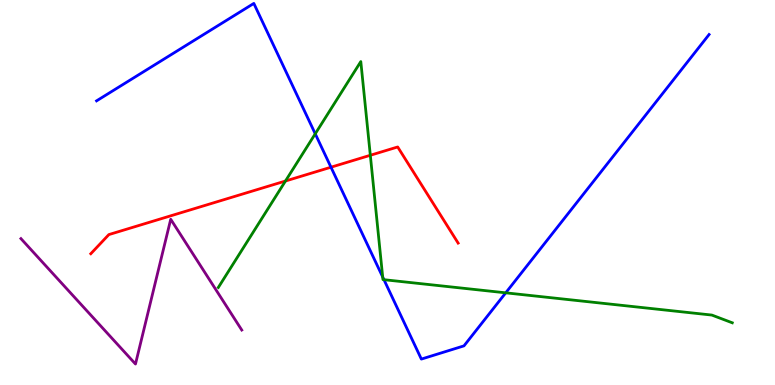[{'lines': ['blue', 'red'], 'intersections': [{'x': 4.27, 'y': 5.66}]}, {'lines': ['green', 'red'], 'intersections': [{'x': 3.68, 'y': 5.3}, {'x': 4.78, 'y': 5.97}]}, {'lines': ['purple', 'red'], 'intersections': []}, {'lines': ['blue', 'green'], 'intersections': [{'x': 4.07, 'y': 6.52}, {'x': 4.94, 'y': 2.81}, {'x': 4.95, 'y': 2.74}, {'x': 6.53, 'y': 2.39}]}, {'lines': ['blue', 'purple'], 'intersections': []}, {'lines': ['green', 'purple'], 'intersections': []}]